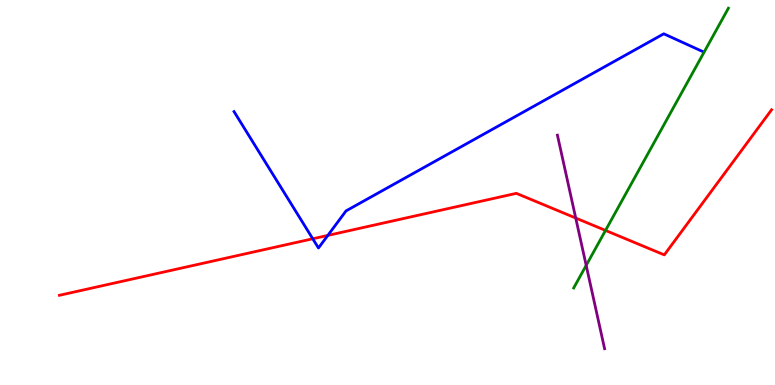[{'lines': ['blue', 'red'], 'intersections': [{'x': 4.04, 'y': 3.8}, {'x': 4.23, 'y': 3.89}]}, {'lines': ['green', 'red'], 'intersections': [{'x': 7.81, 'y': 4.01}]}, {'lines': ['purple', 'red'], 'intersections': [{'x': 7.43, 'y': 4.34}]}, {'lines': ['blue', 'green'], 'intersections': []}, {'lines': ['blue', 'purple'], 'intersections': []}, {'lines': ['green', 'purple'], 'intersections': [{'x': 7.56, 'y': 3.11}]}]